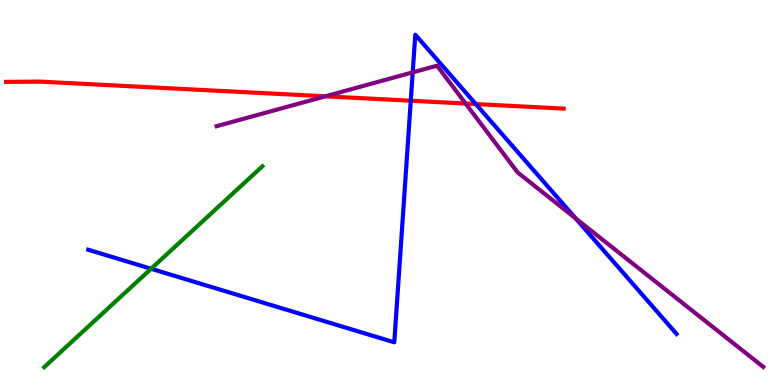[{'lines': ['blue', 'red'], 'intersections': [{'x': 5.3, 'y': 7.38}, {'x': 6.14, 'y': 7.3}]}, {'lines': ['green', 'red'], 'intersections': []}, {'lines': ['purple', 'red'], 'intersections': [{'x': 4.2, 'y': 7.5}, {'x': 6.01, 'y': 7.31}]}, {'lines': ['blue', 'green'], 'intersections': [{'x': 1.95, 'y': 3.02}]}, {'lines': ['blue', 'purple'], 'intersections': [{'x': 5.33, 'y': 8.12}, {'x': 7.43, 'y': 4.33}]}, {'lines': ['green', 'purple'], 'intersections': []}]